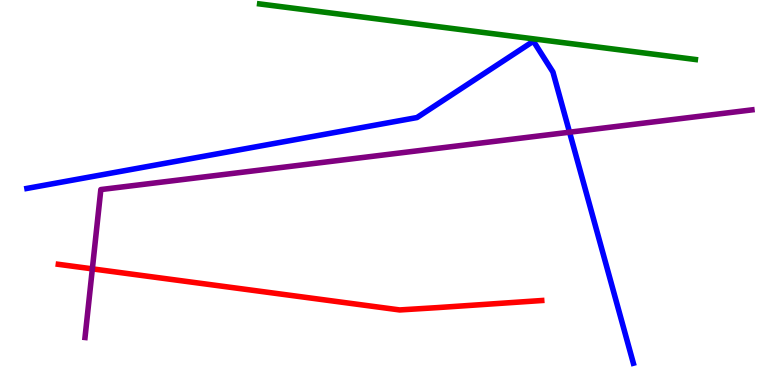[{'lines': ['blue', 'red'], 'intersections': []}, {'lines': ['green', 'red'], 'intersections': []}, {'lines': ['purple', 'red'], 'intersections': [{'x': 1.19, 'y': 3.02}]}, {'lines': ['blue', 'green'], 'intersections': []}, {'lines': ['blue', 'purple'], 'intersections': [{'x': 7.35, 'y': 6.57}]}, {'lines': ['green', 'purple'], 'intersections': []}]